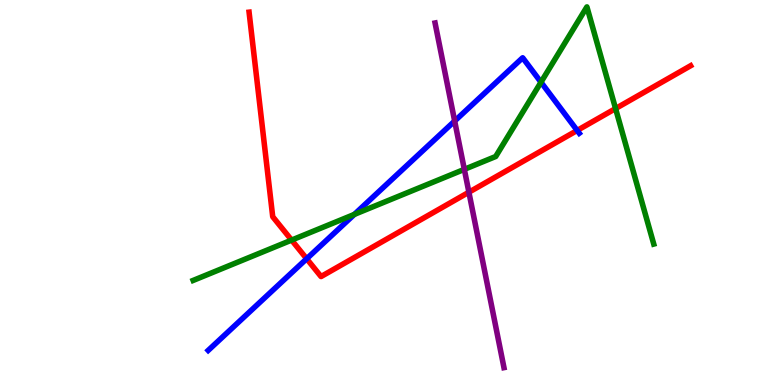[{'lines': ['blue', 'red'], 'intersections': [{'x': 3.96, 'y': 3.28}, {'x': 7.45, 'y': 6.61}]}, {'lines': ['green', 'red'], 'intersections': [{'x': 3.76, 'y': 3.76}, {'x': 7.94, 'y': 7.18}]}, {'lines': ['purple', 'red'], 'intersections': [{'x': 6.05, 'y': 5.01}]}, {'lines': ['blue', 'green'], 'intersections': [{'x': 4.57, 'y': 4.43}, {'x': 6.98, 'y': 7.87}]}, {'lines': ['blue', 'purple'], 'intersections': [{'x': 5.87, 'y': 6.86}]}, {'lines': ['green', 'purple'], 'intersections': [{'x': 5.99, 'y': 5.6}]}]